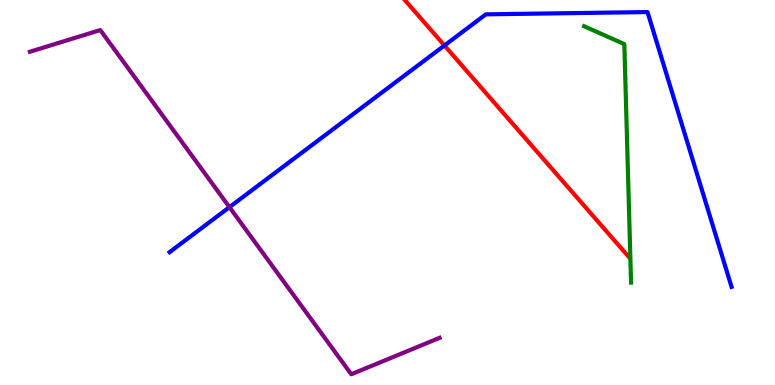[{'lines': ['blue', 'red'], 'intersections': [{'x': 5.73, 'y': 8.82}]}, {'lines': ['green', 'red'], 'intersections': []}, {'lines': ['purple', 'red'], 'intersections': []}, {'lines': ['blue', 'green'], 'intersections': []}, {'lines': ['blue', 'purple'], 'intersections': [{'x': 2.96, 'y': 4.62}]}, {'lines': ['green', 'purple'], 'intersections': []}]